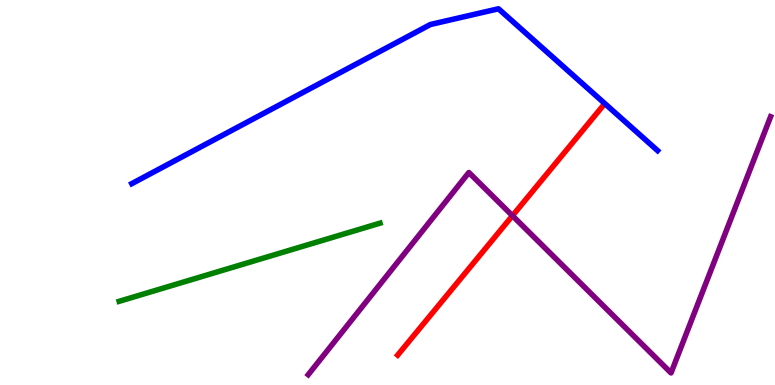[{'lines': ['blue', 'red'], 'intersections': []}, {'lines': ['green', 'red'], 'intersections': []}, {'lines': ['purple', 'red'], 'intersections': [{'x': 6.61, 'y': 4.4}]}, {'lines': ['blue', 'green'], 'intersections': []}, {'lines': ['blue', 'purple'], 'intersections': []}, {'lines': ['green', 'purple'], 'intersections': []}]